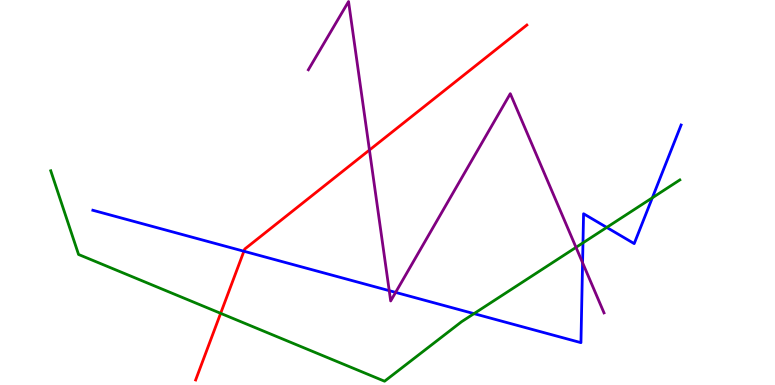[{'lines': ['blue', 'red'], 'intersections': [{'x': 3.15, 'y': 3.47}]}, {'lines': ['green', 'red'], 'intersections': [{'x': 2.85, 'y': 1.86}]}, {'lines': ['purple', 'red'], 'intersections': [{'x': 4.77, 'y': 6.1}]}, {'lines': ['blue', 'green'], 'intersections': [{'x': 6.12, 'y': 1.85}, {'x': 7.52, 'y': 3.69}, {'x': 7.83, 'y': 4.09}, {'x': 8.42, 'y': 4.86}]}, {'lines': ['blue', 'purple'], 'intersections': [{'x': 5.02, 'y': 2.45}, {'x': 5.1, 'y': 2.41}, {'x': 7.52, 'y': 3.18}]}, {'lines': ['green', 'purple'], 'intersections': [{'x': 7.43, 'y': 3.57}]}]